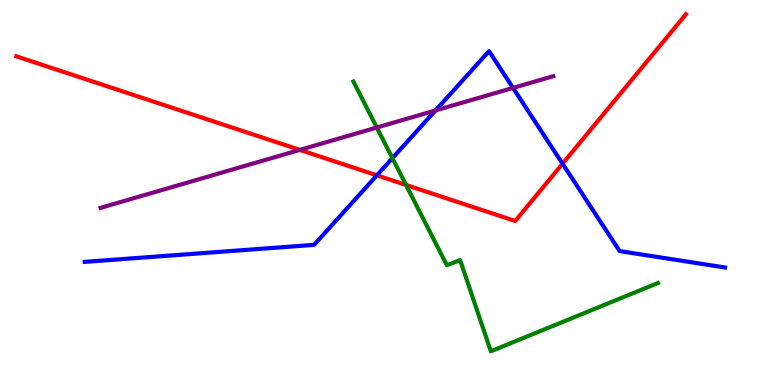[{'lines': ['blue', 'red'], 'intersections': [{'x': 4.86, 'y': 5.45}, {'x': 7.26, 'y': 5.75}]}, {'lines': ['green', 'red'], 'intersections': [{'x': 5.24, 'y': 5.2}]}, {'lines': ['purple', 'red'], 'intersections': [{'x': 3.87, 'y': 6.11}]}, {'lines': ['blue', 'green'], 'intersections': [{'x': 5.06, 'y': 5.89}]}, {'lines': ['blue', 'purple'], 'intersections': [{'x': 5.62, 'y': 7.13}, {'x': 6.62, 'y': 7.72}]}, {'lines': ['green', 'purple'], 'intersections': [{'x': 4.86, 'y': 6.69}]}]